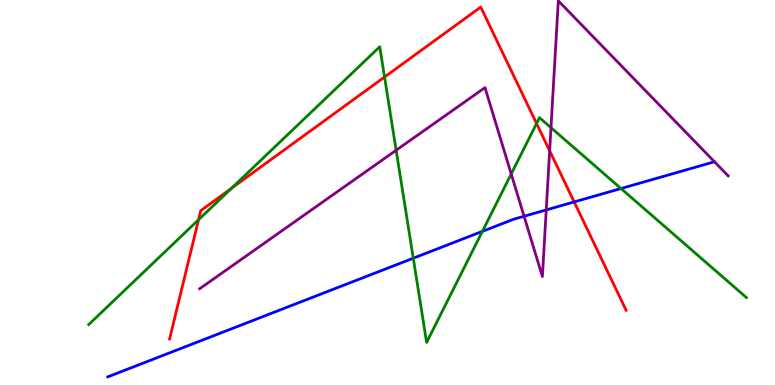[{'lines': ['blue', 'red'], 'intersections': [{'x': 7.41, 'y': 4.76}]}, {'lines': ['green', 'red'], 'intersections': [{'x': 2.56, 'y': 4.29}, {'x': 2.99, 'y': 5.11}, {'x': 4.96, 'y': 8.0}, {'x': 6.92, 'y': 6.79}]}, {'lines': ['purple', 'red'], 'intersections': [{'x': 7.09, 'y': 6.08}]}, {'lines': ['blue', 'green'], 'intersections': [{'x': 5.33, 'y': 3.29}, {'x': 6.22, 'y': 3.99}, {'x': 8.01, 'y': 5.1}]}, {'lines': ['blue', 'purple'], 'intersections': [{'x': 6.76, 'y': 4.38}, {'x': 7.05, 'y': 4.55}]}, {'lines': ['green', 'purple'], 'intersections': [{'x': 5.11, 'y': 6.1}, {'x': 6.6, 'y': 5.48}, {'x': 7.11, 'y': 6.68}]}]